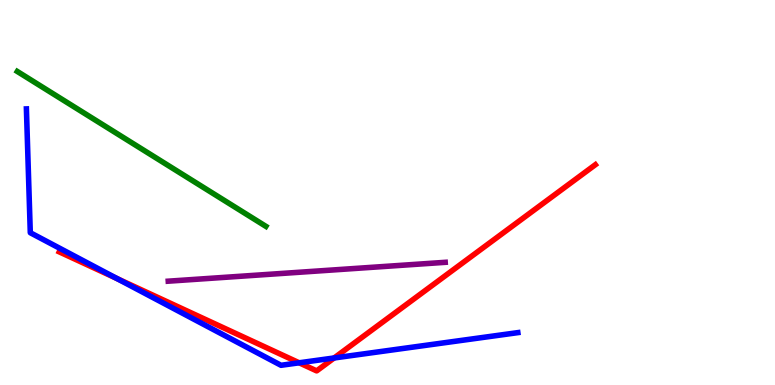[{'lines': ['blue', 'red'], 'intersections': [{'x': 1.51, 'y': 2.76}, {'x': 3.86, 'y': 0.577}, {'x': 4.31, 'y': 0.702}]}, {'lines': ['green', 'red'], 'intersections': []}, {'lines': ['purple', 'red'], 'intersections': []}, {'lines': ['blue', 'green'], 'intersections': []}, {'lines': ['blue', 'purple'], 'intersections': []}, {'lines': ['green', 'purple'], 'intersections': []}]